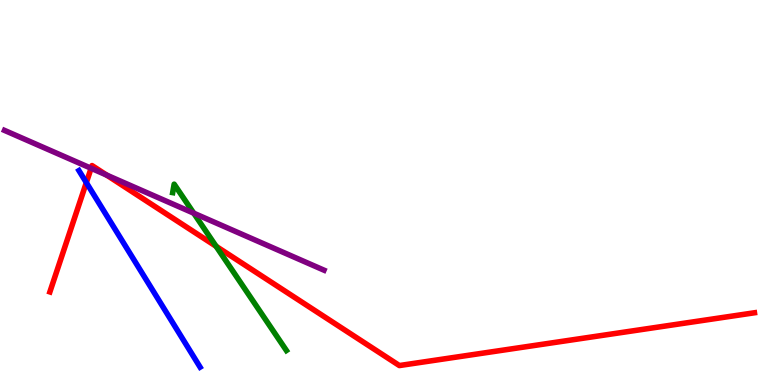[{'lines': ['blue', 'red'], 'intersections': [{'x': 1.11, 'y': 5.26}]}, {'lines': ['green', 'red'], 'intersections': [{'x': 2.79, 'y': 3.6}]}, {'lines': ['purple', 'red'], 'intersections': [{'x': 1.18, 'y': 5.63}, {'x': 1.38, 'y': 5.45}]}, {'lines': ['blue', 'green'], 'intersections': []}, {'lines': ['blue', 'purple'], 'intersections': []}, {'lines': ['green', 'purple'], 'intersections': [{'x': 2.5, 'y': 4.46}]}]